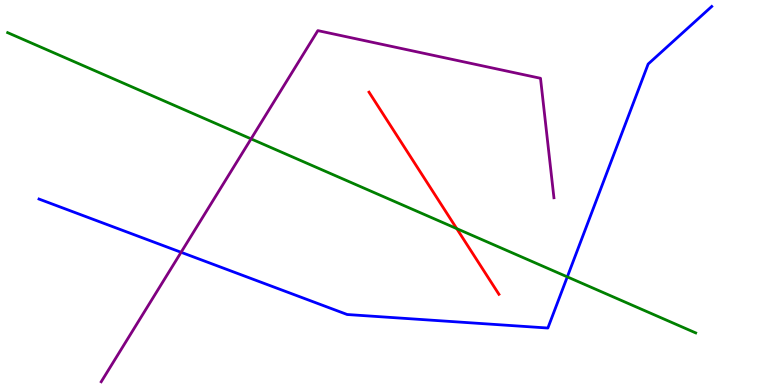[{'lines': ['blue', 'red'], 'intersections': []}, {'lines': ['green', 'red'], 'intersections': [{'x': 5.89, 'y': 4.06}]}, {'lines': ['purple', 'red'], 'intersections': []}, {'lines': ['blue', 'green'], 'intersections': [{'x': 7.32, 'y': 2.81}]}, {'lines': ['blue', 'purple'], 'intersections': [{'x': 2.34, 'y': 3.45}]}, {'lines': ['green', 'purple'], 'intersections': [{'x': 3.24, 'y': 6.39}]}]